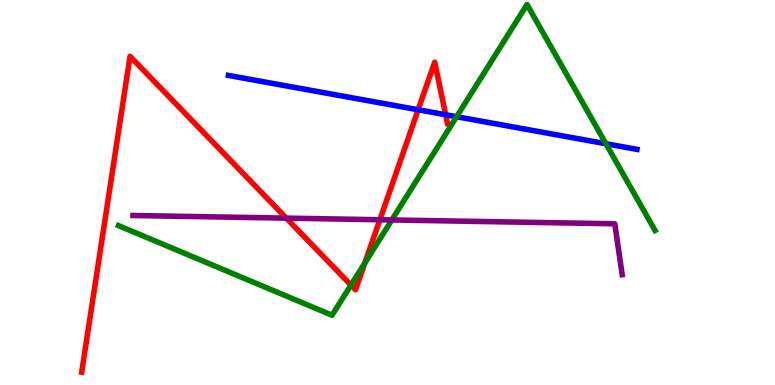[{'lines': ['blue', 'red'], 'intersections': [{'x': 5.4, 'y': 7.15}, {'x': 5.75, 'y': 7.02}]}, {'lines': ['green', 'red'], 'intersections': [{'x': 4.53, 'y': 2.6}, {'x': 4.71, 'y': 3.17}]}, {'lines': ['purple', 'red'], 'intersections': [{'x': 3.69, 'y': 4.33}, {'x': 4.9, 'y': 4.29}]}, {'lines': ['blue', 'green'], 'intersections': [{'x': 5.89, 'y': 6.97}, {'x': 7.82, 'y': 6.27}]}, {'lines': ['blue', 'purple'], 'intersections': []}, {'lines': ['green', 'purple'], 'intersections': [{'x': 5.06, 'y': 4.29}]}]